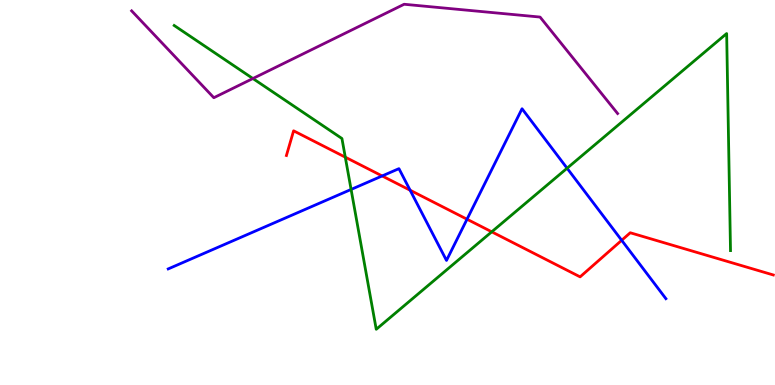[{'lines': ['blue', 'red'], 'intersections': [{'x': 4.93, 'y': 5.43}, {'x': 5.29, 'y': 5.06}, {'x': 6.03, 'y': 4.31}, {'x': 8.02, 'y': 3.76}]}, {'lines': ['green', 'red'], 'intersections': [{'x': 4.46, 'y': 5.92}, {'x': 6.34, 'y': 3.98}]}, {'lines': ['purple', 'red'], 'intersections': []}, {'lines': ['blue', 'green'], 'intersections': [{'x': 4.53, 'y': 5.08}, {'x': 7.32, 'y': 5.63}]}, {'lines': ['blue', 'purple'], 'intersections': []}, {'lines': ['green', 'purple'], 'intersections': [{'x': 3.26, 'y': 7.96}]}]